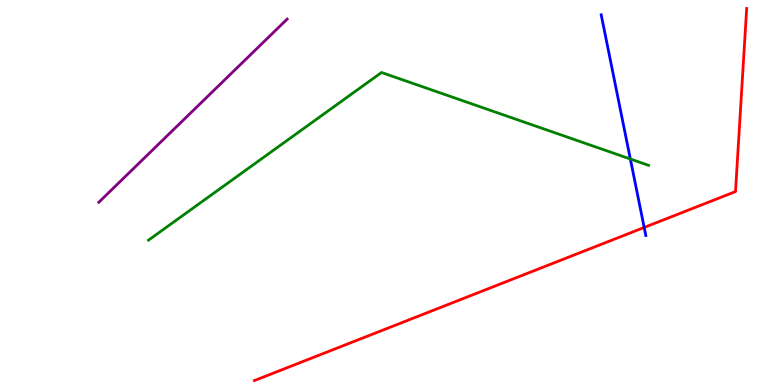[{'lines': ['blue', 'red'], 'intersections': [{'x': 8.31, 'y': 4.09}]}, {'lines': ['green', 'red'], 'intersections': []}, {'lines': ['purple', 'red'], 'intersections': []}, {'lines': ['blue', 'green'], 'intersections': [{'x': 8.13, 'y': 5.87}]}, {'lines': ['blue', 'purple'], 'intersections': []}, {'lines': ['green', 'purple'], 'intersections': []}]